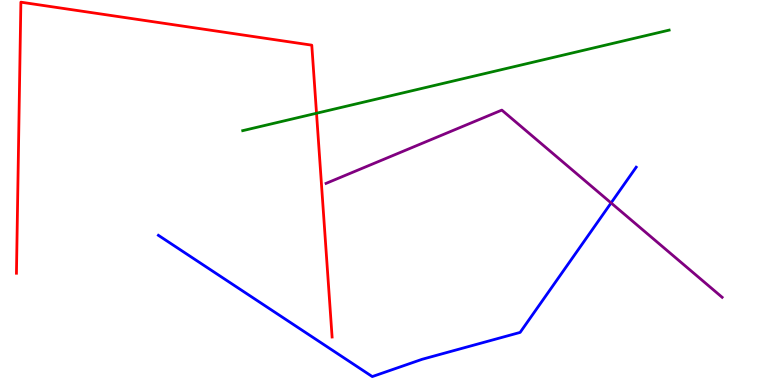[{'lines': ['blue', 'red'], 'intersections': []}, {'lines': ['green', 'red'], 'intersections': [{'x': 4.08, 'y': 7.06}]}, {'lines': ['purple', 'red'], 'intersections': []}, {'lines': ['blue', 'green'], 'intersections': []}, {'lines': ['blue', 'purple'], 'intersections': [{'x': 7.88, 'y': 4.73}]}, {'lines': ['green', 'purple'], 'intersections': []}]